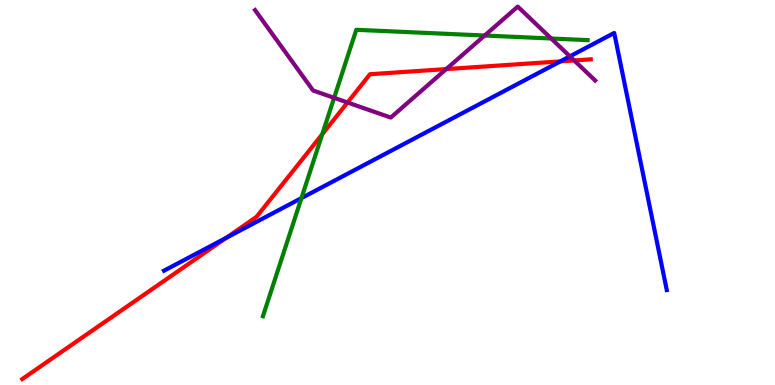[{'lines': ['blue', 'red'], 'intersections': [{'x': 2.92, 'y': 3.82}, {'x': 7.23, 'y': 8.41}]}, {'lines': ['green', 'red'], 'intersections': [{'x': 4.16, 'y': 6.51}]}, {'lines': ['purple', 'red'], 'intersections': [{'x': 4.48, 'y': 7.34}, {'x': 5.76, 'y': 8.21}, {'x': 7.41, 'y': 8.43}]}, {'lines': ['blue', 'green'], 'intersections': [{'x': 3.89, 'y': 4.85}]}, {'lines': ['blue', 'purple'], 'intersections': [{'x': 7.35, 'y': 8.54}]}, {'lines': ['green', 'purple'], 'intersections': [{'x': 4.31, 'y': 7.46}, {'x': 6.25, 'y': 9.08}, {'x': 7.11, 'y': 9.0}]}]